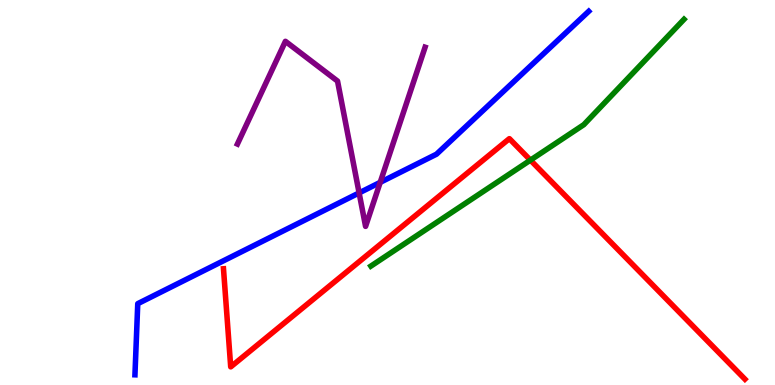[{'lines': ['blue', 'red'], 'intersections': []}, {'lines': ['green', 'red'], 'intersections': [{'x': 6.84, 'y': 5.84}]}, {'lines': ['purple', 'red'], 'intersections': []}, {'lines': ['blue', 'green'], 'intersections': []}, {'lines': ['blue', 'purple'], 'intersections': [{'x': 4.63, 'y': 4.99}, {'x': 4.91, 'y': 5.26}]}, {'lines': ['green', 'purple'], 'intersections': []}]